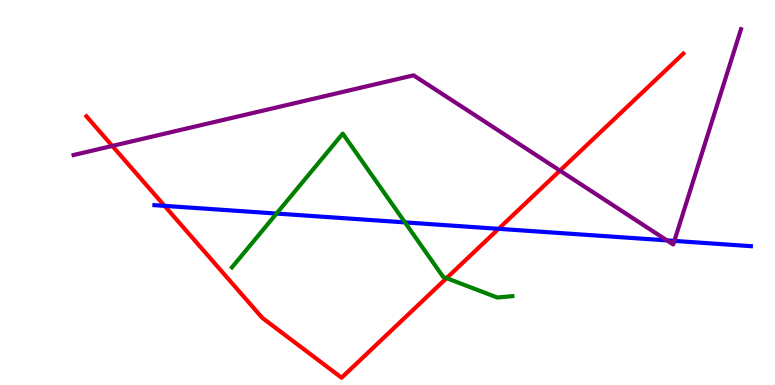[{'lines': ['blue', 'red'], 'intersections': [{'x': 2.12, 'y': 4.65}, {'x': 6.43, 'y': 4.06}]}, {'lines': ['green', 'red'], 'intersections': [{'x': 5.76, 'y': 2.78}]}, {'lines': ['purple', 'red'], 'intersections': [{'x': 1.45, 'y': 6.21}, {'x': 7.23, 'y': 5.57}]}, {'lines': ['blue', 'green'], 'intersections': [{'x': 3.57, 'y': 4.45}, {'x': 5.23, 'y': 4.22}]}, {'lines': ['blue', 'purple'], 'intersections': [{'x': 8.61, 'y': 3.76}, {'x': 8.7, 'y': 3.74}]}, {'lines': ['green', 'purple'], 'intersections': []}]